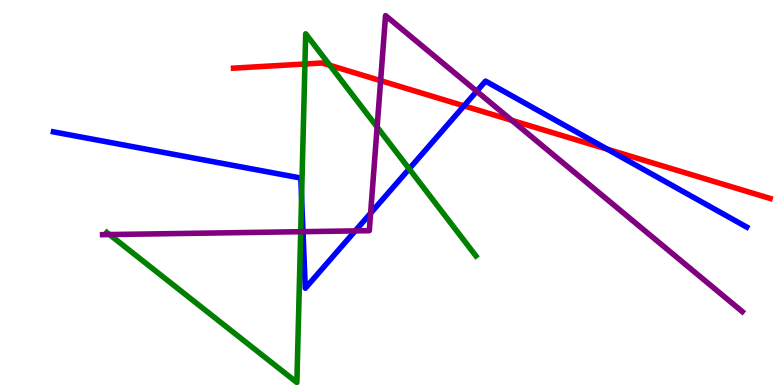[{'lines': ['blue', 'red'], 'intersections': [{'x': 5.99, 'y': 7.25}, {'x': 7.84, 'y': 6.12}]}, {'lines': ['green', 'red'], 'intersections': [{'x': 3.93, 'y': 8.34}, {'x': 4.26, 'y': 8.3}]}, {'lines': ['purple', 'red'], 'intersections': [{'x': 4.91, 'y': 7.9}, {'x': 6.6, 'y': 6.87}]}, {'lines': ['blue', 'green'], 'intersections': [{'x': 3.89, 'y': 4.88}, {'x': 5.28, 'y': 5.61}]}, {'lines': ['blue', 'purple'], 'intersections': [{'x': 3.91, 'y': 3.98}, {'x': 4.58, 'y': 4.0}, {'x': 4.78, 'y': 4.46}, {'x': 6.15, 'y': 7.63}]}, {'lines': ['green', 'purple'], 'intersections': [{'x': 1.41, 'y': 3.91}, {'x': 3.88, 'y': 3.98}, {'x': 4.87, 'y': 6.7}]}]